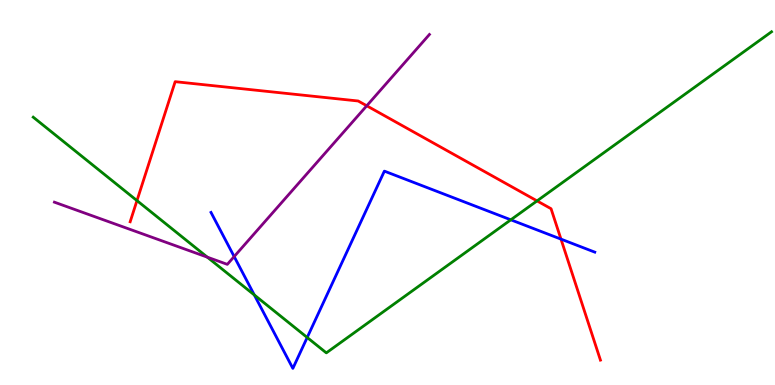[{'lines': ['blue', 'red'], 'intersections': [{'x': 7.24, 'y': 3.79}]}, {'lines': ['green', 'red'], 'intersections': [{'x': 1.77, 'y': 4.79}, {'x': 6.93, 'y': 4.78}]}, {'lines': ['purple', 'red'], 'intersections': [{'x': 4.73, 'y': 7.25}]}, {'lines': ['blue', 'green'], 'intersections': [{'x': 3.28, 'y': 2.34}, {'x': 3.96, 'y': 1.23}, {'x': 6.59, 'y': 4.29}]}, {'lines': ['blue', 'purple'], 'intersections': [{'x': 3.02, 'y': 3.34}]}, {'lines': ['green', 'purple'], 'intersections': [{'x': 2.67, 'y': 3.32}]}]